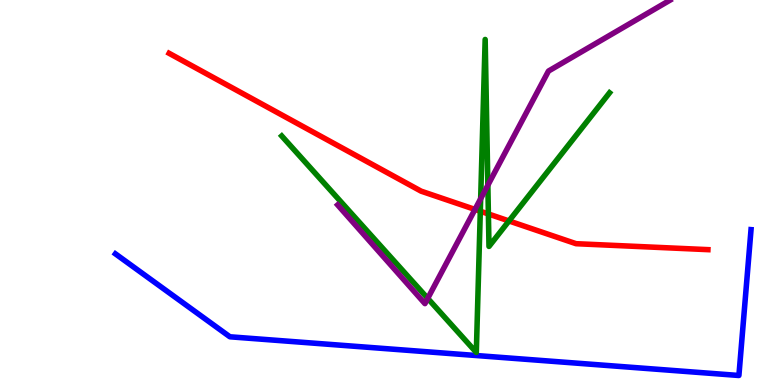[{'lines': ['blue', 'red'], 'intersections': []}, {'lines': ['green', 'red'], 'intersections': [{'x': 6.2, 'y': 4.51}, {'x': 6.3, 'y': 4.44}, {'x': 6.57, 'y': 4.26}]}, {'lines': ['purple', 'red'], 'intersections': [{'x': 6.13, 'y': 4.56}]}, {'lines': ['blue', 'green'], 'intersections': []}, {'lines': ['blue', 'purple'], 'intersections': []}, {'lines': ['green', 'purple'], 'intersections': [{'x': 5.52, 'y': 2.25}, {'x': 6.2, 'y': 4.84}, {'x': 6.29, 'y': 5.19}]}]